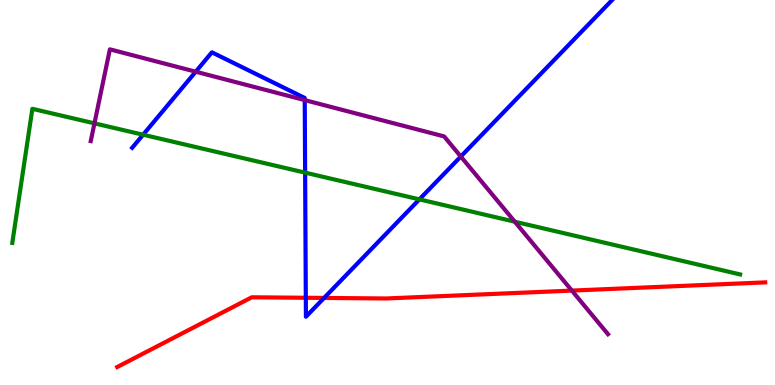[{'lines': ['blue', 'red'], 'intersections': [{'x': 3.95, 'y': 2.27}, {'x': 4.18, 'y': 2.26}]}, {'lines': ['green', 'red'], 'intersections': []}, {'lines': ['purple', 'red'], 'intersections': [{'x': 7.38, 'y': 2.45}]}, {'lines': ['blue', 'green'], 'intersections': [{'x': 1.85, 'y': 6.5}, {'x': 3.94, 'y': 5.52}, {'x': 5.41, 'y': 4.82}]}, {'lines': ['blue', 'purple'], 'intersections': [{'x': 2.53, 'y': 8.14}, {'x': 3.93, 'y': 7.4}, {'x': 5.95, 'y': 5.93}]}, {'lines': ['green', 'purple'], 'intersections': [{'x': 1.22, 'y': 6.8}, {'x': 6.64, 'y': 4.24}]}]